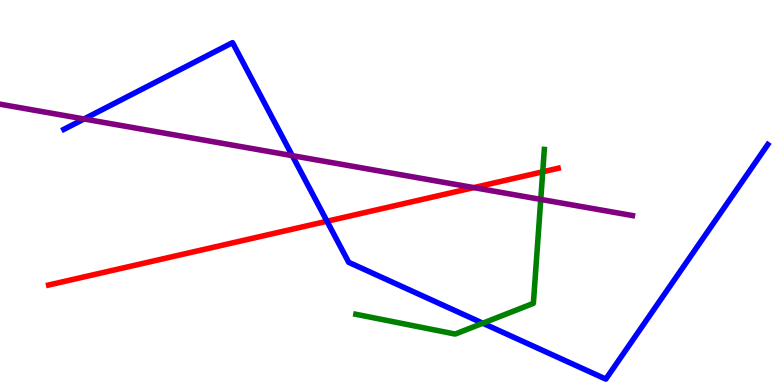[{'lines': ['blue', 'red'], 'intersections': [{'x': 4.22, 'y': 4.25}]}, {'lines': ['green', 'red'], 'intersections': [{'x': 7.0, 'y': 5.54}]}, {'lines': ['purple', 'red'], 'intersections': [{'x': 6.11, 'y': 5.13}]}, {'lines': ['blue', 'green'], 'intersections': [{'x': 6.23, 'y': 1.6}]}, {'lines': ['blue', 'purple'], 'intersections': [{'x': 1.08, 'y': 6.91}, {'x': 3.77, 'y': 5.96}]}, {'lines': ['green', 'purple'], 'intersections': [{'x': 6.98, 'y': 4.82}]}]